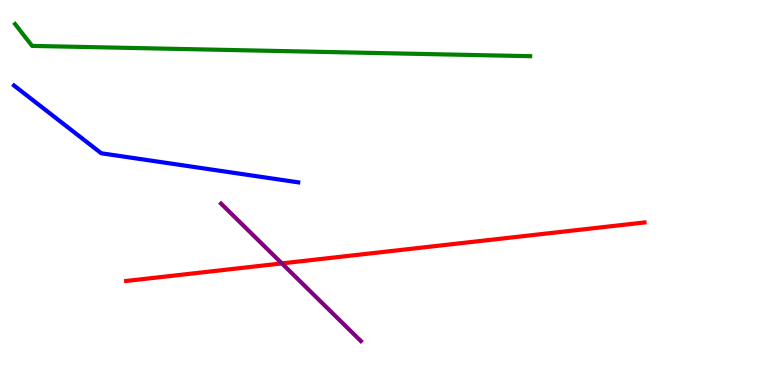[{'lines': ['blue', 'red'], 'intersections': []}, {'lines': ['green', 'red'], 'intersections': []}, {'lines': ['purple', 'red'], 'intersections': [{'x': 3.64, 'y': 3.16}]}, {'lines': ['blue', 'green'], 'intersections': []}, {'lines': ['blue', 'purple'], 'intersections': []}, {'lines': ['green', 'purple'], 'intersections': []}]